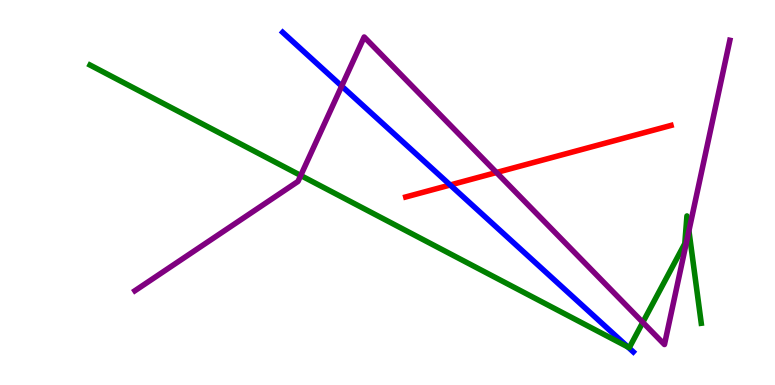[{'lines': ['blue', 'red'], 'intersections': [{'x': 5.81, 'y': 5.2}]}, {'lines': ['green', 'red'], 'intersections': []}, {'lines': ['purple', 'red'], 'intersections': [{'x': 6.41, 'y': 5.52}]}, {'lines': ['blue', 'green'], 'intersections': [{'x': 8.1, 'y': 0.988}]}, {'lines': ['blue', 'purple'], 'intersections': [{'x': 4.41, 'y': 7.76}]}, {'lines': ['green', 'purple'], 'intersections': [{'x': 3.88, 'y': 5.44}, {'x': 8.29, 'y': 1.63}, {'x': 8.89, 'y': 4.01}]}]